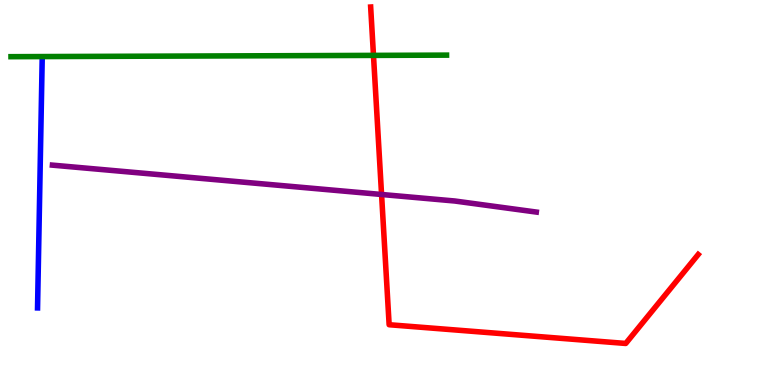[{'lines': ['blue', 'red'], 'intersections': []}, {'lines': ['green', 'red'], 'intersections': [{'x': 4.82, 'y': 8.56}]}, {'lines': ['purple', 'red'], 'intersections': [{'x': 4.92, 'y': 4.95}]}, {'lines': ['blue', 'green'], 'intersections': []}, {'lines': ['blue', 'purple'], 'intersections': []}, {'lines': ['green', 'purple'], 'intersections': []}]